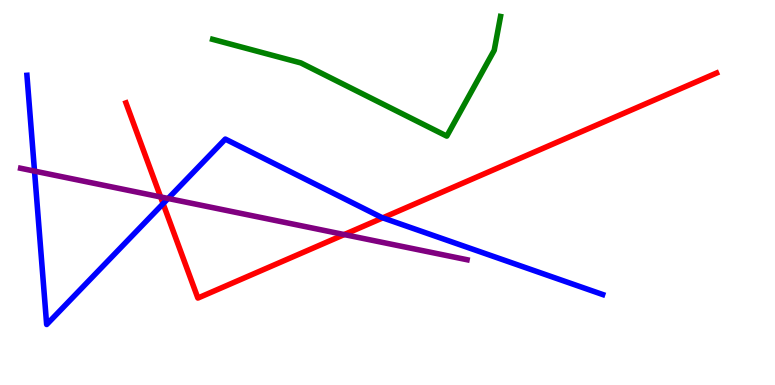[{'lines': ['blue', 'red'], 'intersections': [{'x': 2.1, 'y': 4.71}, {'x': 4.94, 'y': 4.34}]}, {'lines': ['green', 'red'], 'intersections': []}, {'lines': ['purple', 'red'], 'intersections': [{'x': 2.07, 'y': 4.88}, {'x': 4.44, 'y': 3.91}]}, {'lines': ['blue', 'green'], 'intersections': []}, {'lines': ['blue', 'purple'], 'intersections': [{'x': 0.445, 'y': 5.56}, {'x': 2.17, 'y': 4.84}]}, {'lines': ['green', 'purple'], 'intersections': []}]